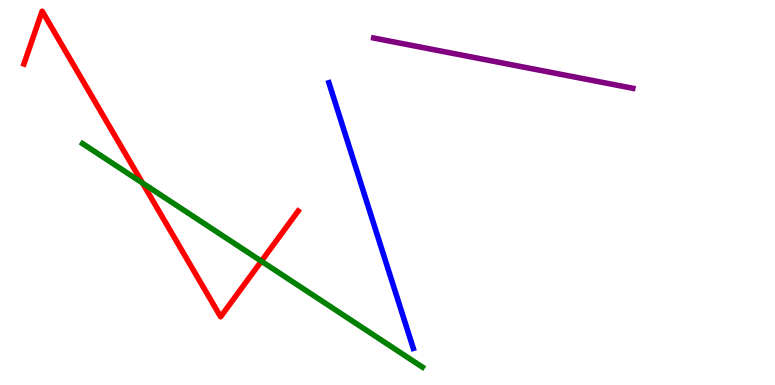[{'lines': ['blue', 'red'], 'intersections': []}, {'lines': ['green', 'red'], 'intersections': [{'x': 1.84, 'y': 5.25}, {'x': 3.37, 'y': 3.22}]}, {'lines': ['purple', 'red'], 'intersections': []}, {'lines': ['blue', 'green'], 'intersections': []}, {'lines': ['blue', 'purple'], 'intersections': []}, {'lines': ['green', 'purple'], 'intersections': []}]